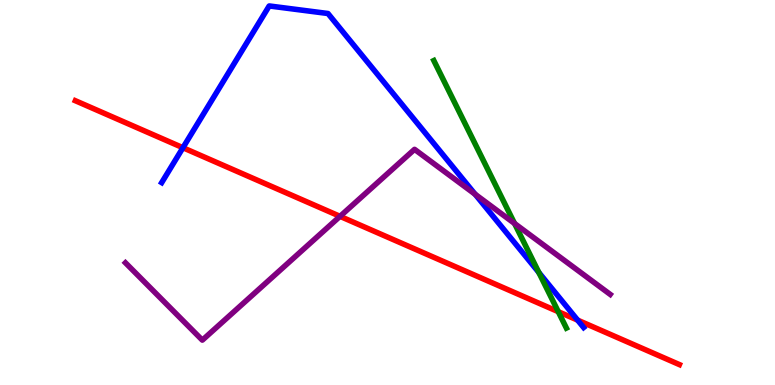[{'lines': ['blue', 'red'], 'intersections': [{'x': 2.36, 'y': 6.16}, {'x': 7.45, 'y': 1.68}]}, {'lines': ['green', 'red'], 'intersections': [{'x': 7.2, 'y': 1.9}]}, {'lines': ['purple', 'red'], 'intersections': [{'x': 4.39, 'y': 4.38}]}, {'lines': ['blue', 'green'], 'intersections': [{'x': 6.95, 'y': 2.92}]}, {'lines': ['blue', 'purple'], 'intersections': [{'x': 6.13, 'y': 4.95}]}, {'lines': ['green', 'purple'], 'intersections': [{'x': 6.64, 'y': 4.2}]}]